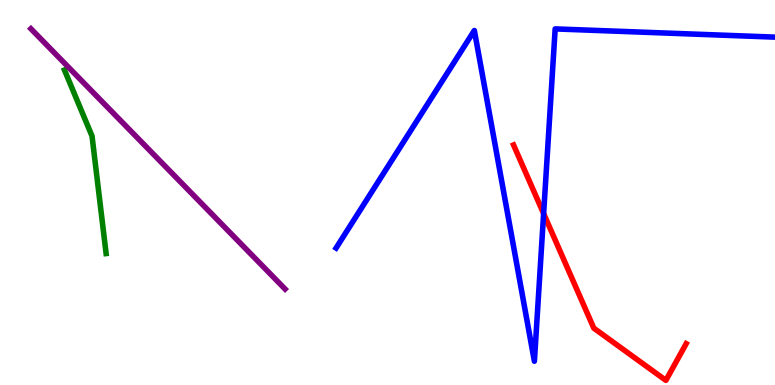[{'lines': ['blue', 'red'], 'intersections': [{'x': 7.01, 'y': 4.45}]}, {'lines': ['green', 'red'], 'intersections': []}, {'lines': ['purple', 'red'], 'intersections': []}, {'lines': ['blue', 'green'], 'intersections': []}, {'lines': ['blue', 'purple'], 'intersections': []}, {'lines': ['green', 'purple'], 'intersections': []}]